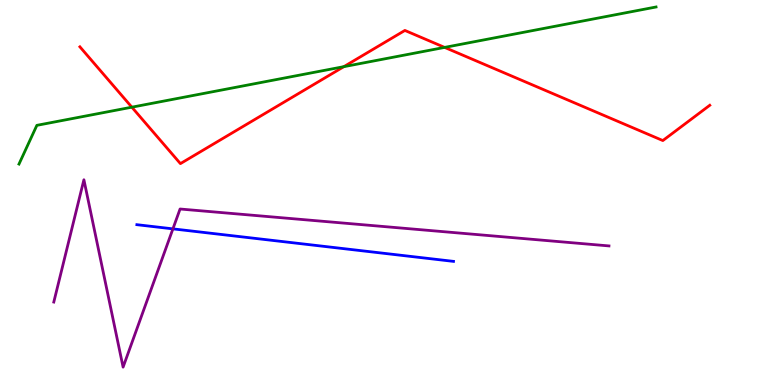[{'lines': ['blue', 'red'], 'intersections': []}, {'lines': ['green', 'red'], 'intersections': [{'x': 1.7, 'y': 7.22}, {'x': 4.44, 'y': 8.27}, {'x': 5.74, 'y': 8.77}]}, {'lines': ['purple', 'red'], 'intersections': []}, {'lines': ['blue', 'green'], 'intersections': []}, {'lines': ['blue', 'purple'], 'intersections': [{'x': 2.23, 'y': 4.06}]}, {'lines': ['green', 'purple'], 'intersections': []}]